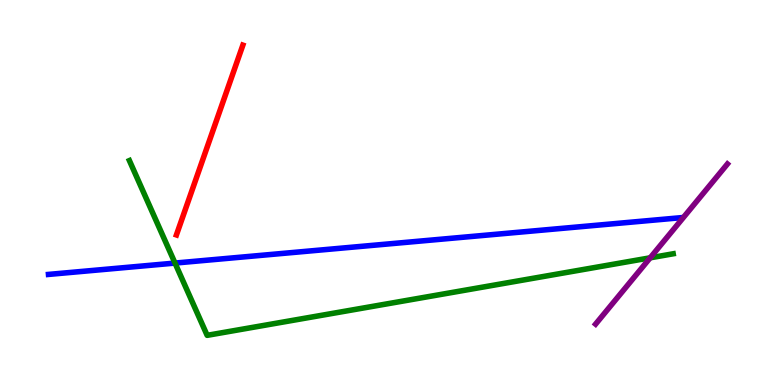[{'lines': ['blue', 'red'], 'intersections': []}, {'lines': ['green', 'red'], 'intersections': []}, {'lines': ['purple', 'red'], 'intersections': []}, {'lines': ['blue', 'green'], 'intersections': [{'x': 2.26, 'y': 3.17}]}, {'lines': ['blue', 'purple'], 'intersections': []}, {'lines': ['green', 'purple'], 'intersections': [{'x': 8.39, 'y': 3.3}]}]